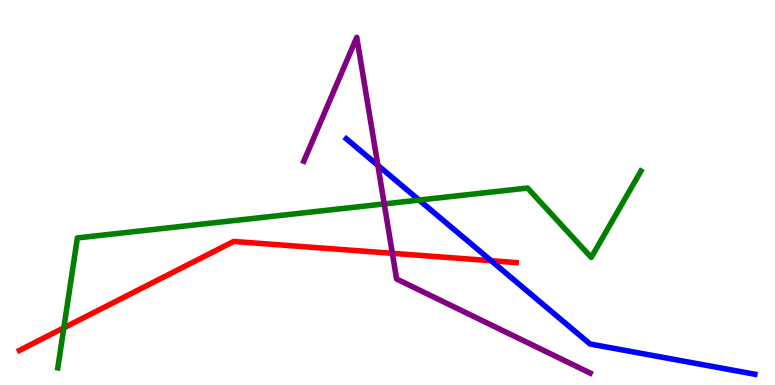[{'lines': ['blue', 'red'], 'intersections': [{'x': 6.34, 'y': 3.23}]}, {'lines': ['green', 'red'], 'intersections': [{'x': 0.824, 'y': 1.48}]}, {'lines': ['purple', 'red'], 'intersections': [{'x': 5.06, 'y': 3.42}]}, {'lines': ['blue', 'green'], 'intersections': [{'x': 5.41, 'y': 4.8}]}, {'lines': ['blue', 'purple'], 'intersections': [{'x': 4.88, 'y': 5.71}]}, {'lines': ['green', 'purple'], 'intersections': [{'x': 4.96, 'y': 4.7}]}]